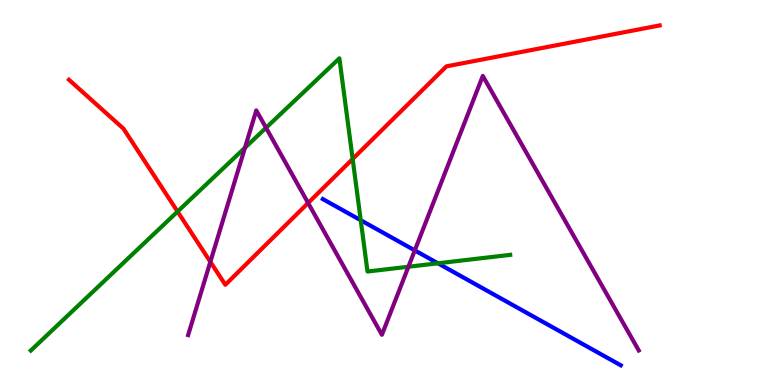[{'lines': ['blue', 'red'], 'intersections': []}, {'lines': ['green', 'red'], 'intersections': [{'x': 2.29, 'y': 4.5}, {'x': 4.55, 'y': 5.87}]}, {'lines': ['purple', 'red'], 'intersections': [{'x': 2.71, 'y': 3.2}, {'x': 3.98, 'y': 4.73}]}, {'lines': ['blue', 'green'], 'intersections': [{'x': 4.65, 'y': 4.28}, {'x': 5.65, 'y': 3.16}]}, {'lines': ['blue', 'purple'], 'intersections': [{'x': 5.35, 'y': 3.5}]}, {'lines': ['green', 'purple'], 'intersections': [{'x': 3.16, 'y': 6.16}, {'x': 3.43, 'y': 6.68}, {'x': 5.27, 'y': 3.07}]}]